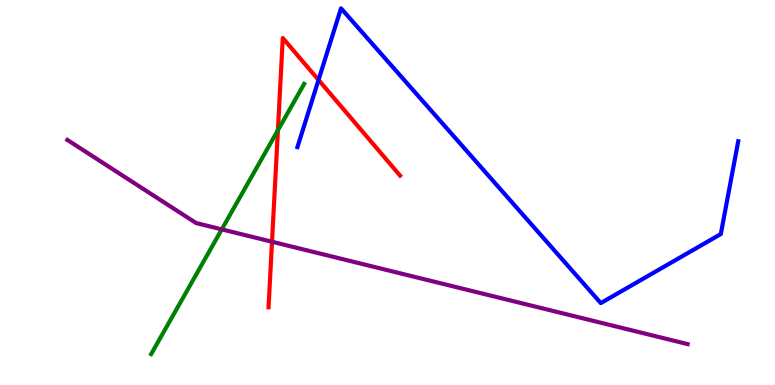[{'lines': ['blue', 'red'], 'intersections': [{'x': 4.11, 'y': 7.92}]}, {'lines': ['green', 'red'], 'intersections': [{'x': 3.59, 'y': 6.62}]}, {'lines': ['purple', 'red'], 'intersections': [{'x': 3.51, 'y': 3.72}]}, {'lines': ['blue', 'green'], 'intersections': []}, {'lines': ['blue', 'purple'], 'intersections': []}, {'lines': ['green', 'purple'], 'intersections': [{'x': 2.86, 'y': 4.04}]}]